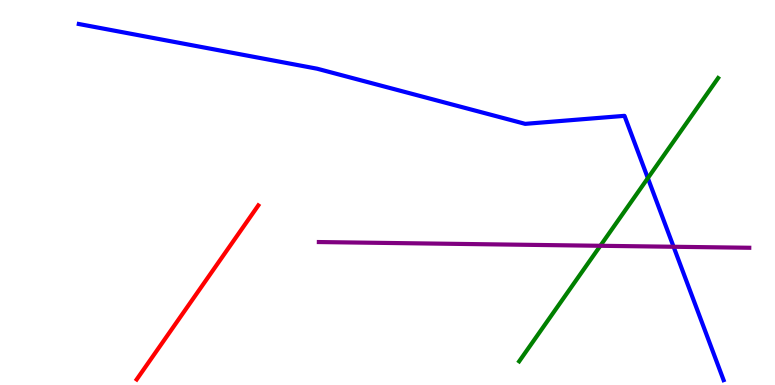[{'lines': ['blue', 'red'], 'intersections': []}, {'lines': ['green', 'red'], 'intersections': []}, {'lines': ['purple', 'red'], 'intersections': []}, {'lines': ['blue', 'green'], 'intersections': [{'x': 8.36, 'y': 5.37}]}, {'lines': ['blue', 'purple'], 'intersections': [{'x': 8.69, 'y': 3.59}]}, {'lines': ['green', 'purple'], 'intersections': [{'x': 7.75, 'y': 3.62}]}]